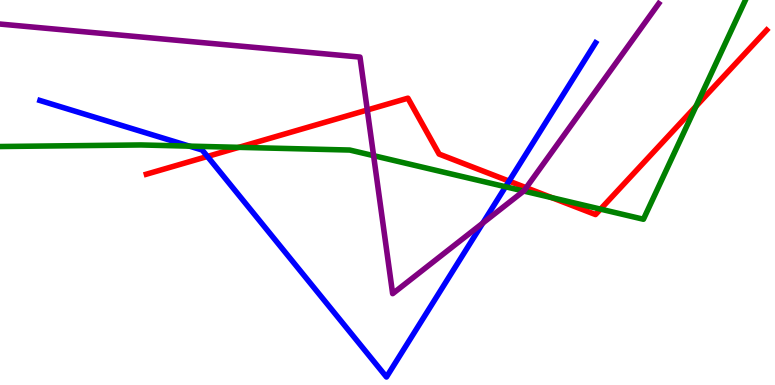[{'lines': ['blue', 'red'], 'intersections': [{'x': 2.68, 'y': 5.94}, {'x': 6.57, 'y': 5.3}]}, {'lines': ['green', 'red'], 'intersections': [{'x': 3.08, 'y': 6.17}, {'x': 7.12, 'y': 4.87}, {'x': 7.75, 'y': 4.57}, {'x': 8.98, 'y': 7.24}]}, {'lines': ['purple', 'red'], 'intersections': [{'x': 4.74, 'y': 7.14}, {'x': 6.79, 'y': 5.12}]}, {'lines': ['blue', 'green'], 'intersections': [{'x': 2.44, 'y': 6.2}, {'x': 6.52, 'y': 5.15}]}, {'lines': ['blue', 'purple'], 'intersections': [{'x': 6.23, 'y': 4.21}]}, {'lines': ['green', 'purple'], 'intersections': [{'x': 4.82, 'y': 5.96}, {'x': 6.76, 'y': 5.04}]}]